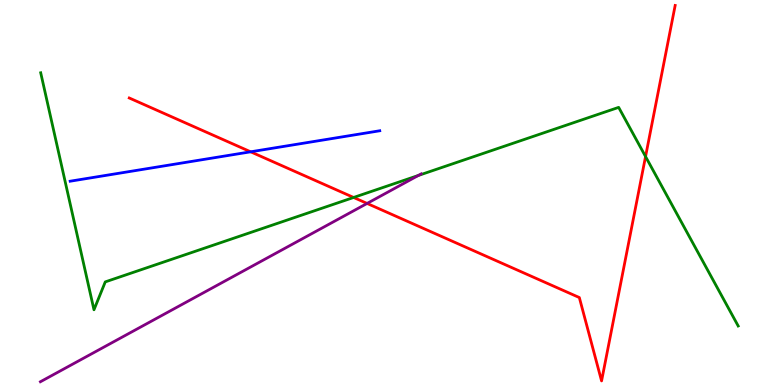[{'lines': ['blue', 'red'], 'intersections': [{'x': 3.23, 'y': 6.06}]}, {'lines': ['green', 'red'], 'intersections': [{'x': 4.56, 'y': 4.87}, {'x': 8.33, 'y': 5.93}]}, {'lines': ['purple', 'red'], 'intersections': [{'x': 4.74, 'y': 4.72}]}, {'lines': ['blue', 'green'], 'intersections': []}, {'lines': ['blue', 'purple'], 'intersections': []}, {'lines': ['green', 'purple'], 'intersections': [{'x': 5.4, 'y': 5.44}]}]